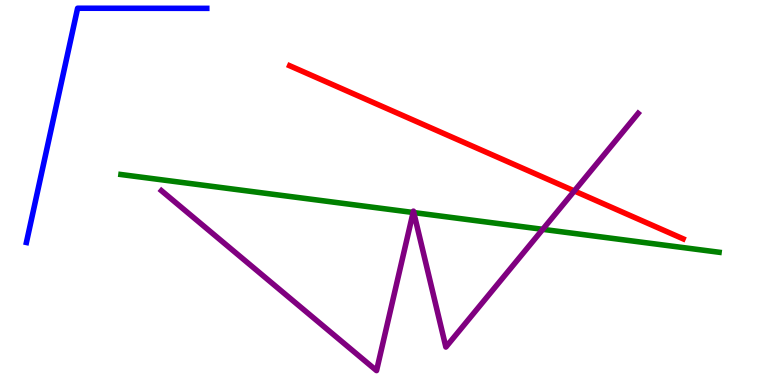[{'lines': ['blue', 'red'], 'intersections': []}, {'lines': ['green', 'red'], 'intersections': []}, {'lines': ['purple', 'red'], 'intersections': [{'x': 7.41, 'y': 5.04}]}, {'lines': ['blue', 'green'], 'intersections': []}, {'lines': ['blue', 'purple'], 'intersections': []}, {'lines': ['green', 'purple'], 'intersections': [{'x': 5.33, 'y': 4.48}, {'x': 5.34, 'y': 4.48}, {'x': 7.0, 'y': 4.04}]}]